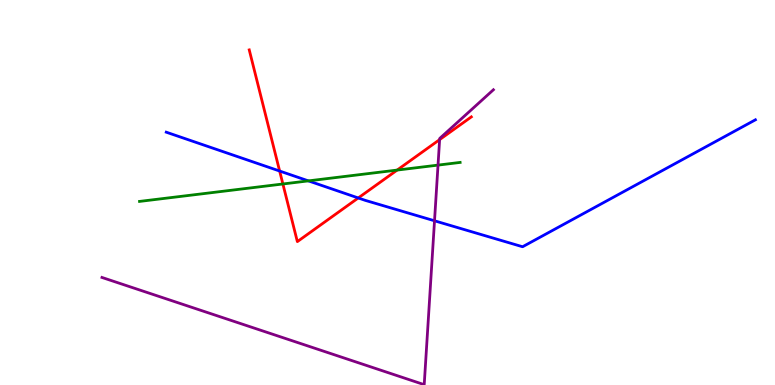[{'lines': ['blue', 'red'], 'intersections': [{'x': 3.61, 'y': 5.56}, {'x': 4.62, 'y': 4.86}]}, {'lines': ['green', 'red'], 'intersections': [{'x': 3.65, 'y': 5.22}, {'x': 5.12, 'y': 5.58}]}, {'lines': ['purple', 'red'], 'intersections': [{'x': 5.67, 'y': 6.37}]}, {'lines': ['blue', 'green'], 'intersections': [{'x': 3.98, 'y': 5.3}]}, {'lines': ['blue', 'purple'], 'intersections': [{'x': 5.61, 'y': 4.27}]}, {'lines': ['green', 'purple'], 'intersections': [{'x': 5.65, 'y': 5.71}]}]